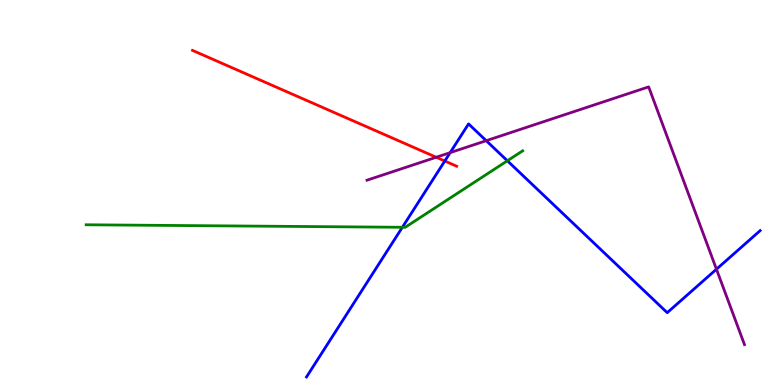[{'lines': ['blue', 'red'], 'intersections': [{'x': 5.74, 'y': 5.82}]}, {'lines': ['green', 'red'], 'intersections': []}, {'lines': ['purple', 'red'], 'intersections': [{'x': 5.63, 'y': 5.92}]}, {'lines': ['blue', 'green'], 'intersections': [{'x': 5.19, 'y': 4.1}, {'x': 6.55, 'y': 5.82}]}, {'lines': ['blue', 'purple'], 'intersections': [{'x': 5.81, 'y': 6.04}, {'x': 6.27, 'y': 6.35}, {'x': 9.24, 'y': 3.01}]}, {'lines': ['green', 'purple'], 'intersections': []}]